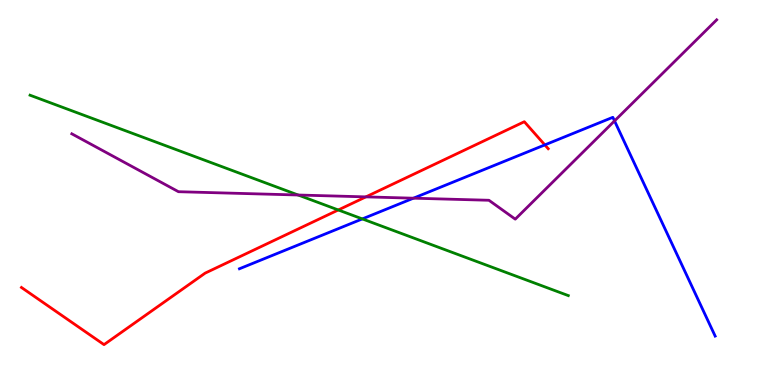[{'lines': ['blue', 'red'], 'intersections': [{'x': 7.03, 'y': 6.24}]}, {'lines': ['green', 'red'], 'intersections': [{'x': 4.37, 'y': 4.55}]}, {'lines': ['purple', 'red'], 'intersections': [{'x': 4.72, 'y': 4.89}]}, {'lines': ['blue', 'green'], 'intersections': [{'x': 4.68, 'y': 4.31}]}, {'lines': ['blue', 'purple'], 'intersections': [{'x': 5.33, 'y': 4.85}, {'x': 7.93, 'y': 6.86}]}, {'lines': ['green', 'purple'], 'intersections': [{'x': 3.85, 'y': 4.93}]}]